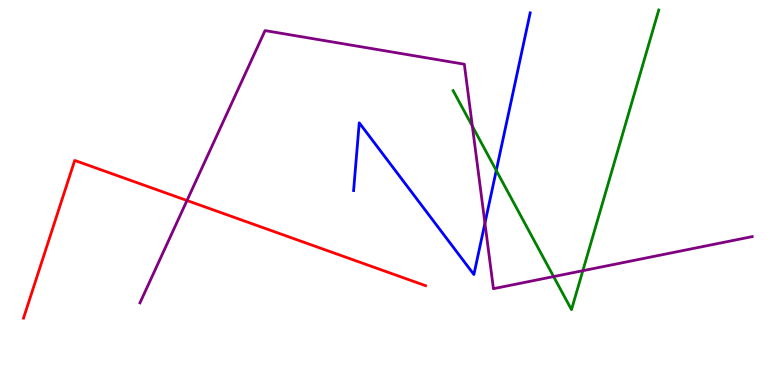[{'lines': ['blue', 'red'], 'intersections': []}, {'lines': ['green', 'red'], 'intersections': []}, {'lines': ['purple', 'red'], 'intersections': [{'x': 2.41, 'y': 4.79}]}, {'lines': ['blue', 'green'], 'intersections': [{'x': 6.4, 'y': 5.57}]}, {'lines': ['blue', 'purple'], 'intersections': [{'x': 6.26, 'y': 4.2}]}, {'lines': ['green', 'purple'], 'intersections': [{'x': 6.1, 'y': 6.72}, {'x': 7.14, 'y': 2.82}, {'x': 7.52, 'y': 2.97}]}]